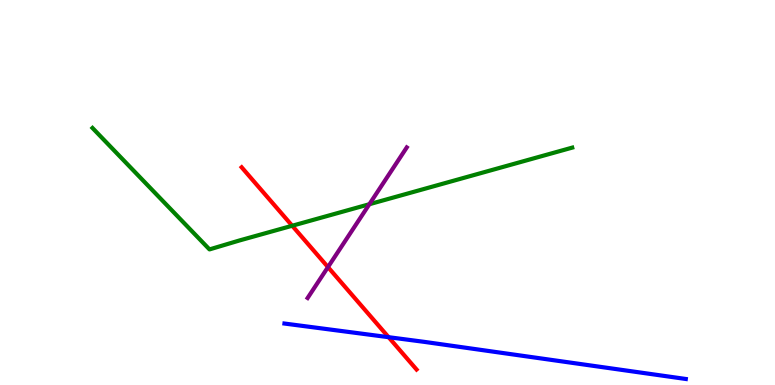[{'lines': ['blue', 'red'], 'intersections': [{'x': 5.01, 'y': 1.24}]}, {'lines': ['green', 'red'], 'intersections': [{'x': 3.77, 'y': 4.14}]}, {'lines': ['purple', 'red'], 'intersections': [{'x': 4.23, 'y': 3.06}]}, {'lines': ['blue', 'green'], 'intersections': []}, {'lines': ['blue', 'purple'], 'intersections': []}, {'lines': ['green', 'purple'], 'intersections': [{'x': 4.77, 'y': 4.7}]}]